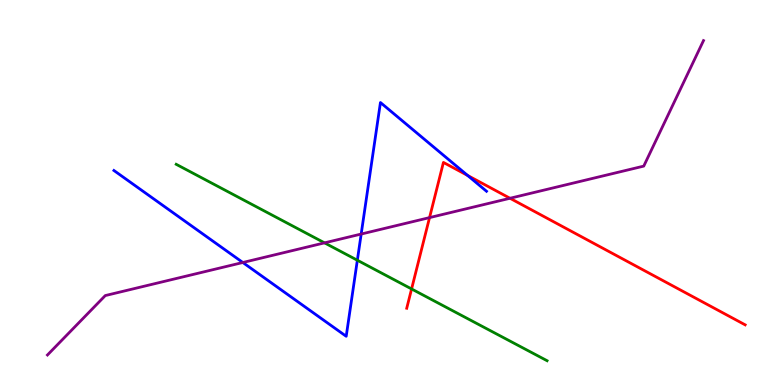[{'lines': ['blue', 'red'], 'intersections': [{'x': 6.03, 'y': 5.44}]}, {'lines': ['green', 'red'], 'intersections': [{'x': 5.31, 'y': 2.49}]}, {'lines': ['purple', 'red'], 'intersections': [{'x': 5.54, 'y': 4.35}, {'x': 6.58, 'y': 4.85}]}, {'lines': ['blue', 'green'], 'intersections': [{'x': 4.61, 'y': 3.24}]}, {'lines': ['blue', 'purple'], 'intersections': [{'x': 3.13, 'y': 3.18}, {'x': 4.66, 'y': 3.92}]}, {'lines': ['green', 'purple'], 'intersections': [{'x': 4.19, 'y': 3.69}]}]